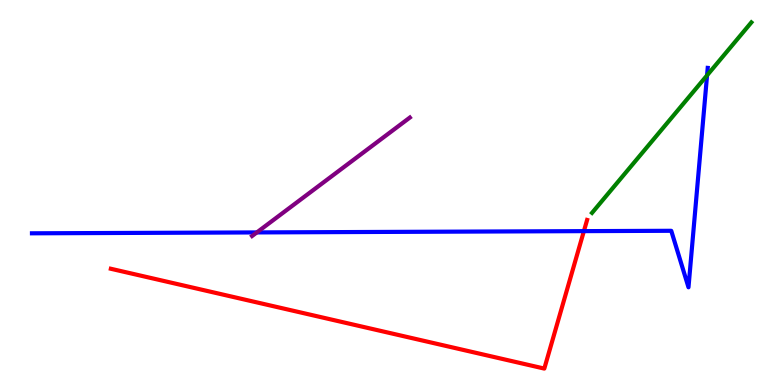[{'lines': ['blue', 'red'], 'intersections': [{'x': 7.53, 'y': 4.0}]}, {'lines': ['green', 'red'], 'intersections': []}, {'lines': ['purple', 'red'], 'intersections': []}, {'lines': ['blue', 'green'], 'intersections': [{'x': 9.12, 'y': 8.04}]}, {'lines': ['blue', 'purple'], 'intersections': [{'x': 3.31, 'y': 3.96}]}, {'lines': ['green', 'purple'], 'intersections': []}]